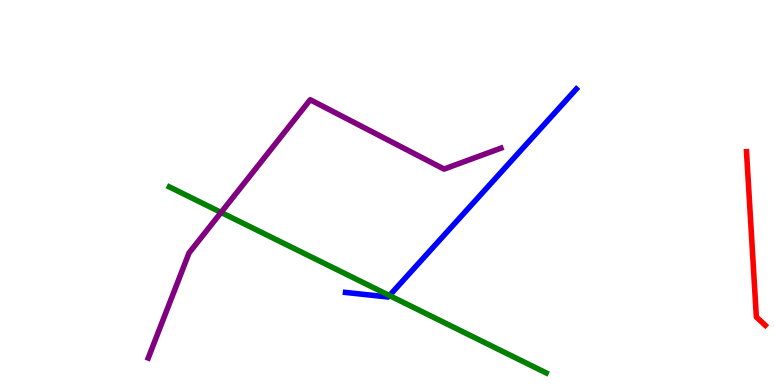[{'lines': ['blue', 'red'], 'intersections': []}, {'lines': ['green', 'red'], 'intersections': []}, {'lines': ['purple', 'red'], 'intersections': []}, {'lines': ['blue', 'green'], 'intersections': [{'x': 5.03, 'y': 2.32}]}, {'lines': ['blue', 'purple'], 'intersections': []}, {'lines': ['green', 'purple'], 'intersections': [{'x': 2.85, 'y': 4.48}]}]